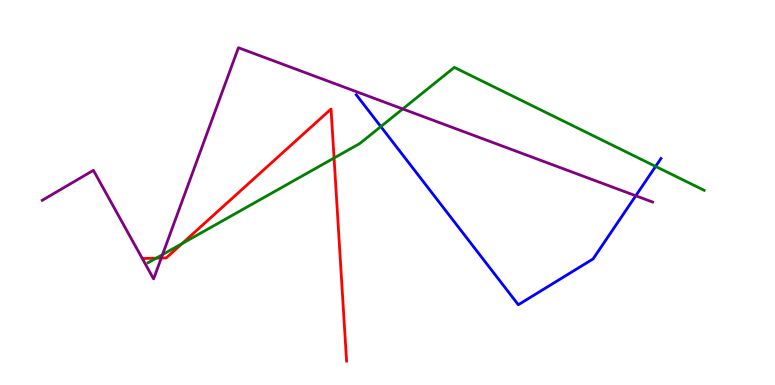[{'lines': ['blue', 'red'], 'intersections': []}, {'lines': ['green', 'red'], 'intersections': [{'x': 2.02, 'y': 3.29}, {'x': 2.35, 'y': 3.67}, {'x': 4.31, 'y': 5.9}]}, {'lines': ['purple', 'red'], 'intersections': [{'x': 2.08, 'y': 3.3}]}, {'lines': ['blue', 'green'], 'intersections': [{'x': 4.91, 'y': 6.71}, {'x': 8.46, 'y': 5.68}]}, {'lines': ['blue', 'purple'], 'intersections': [{'x': 8.2, 'y': 4.92}]}, {'lines': ['green', 'purple'], 'intersections': [{'x': 2.1, 'y': 3.39}, {'x': 5.2, 'y': 7.17}]}]